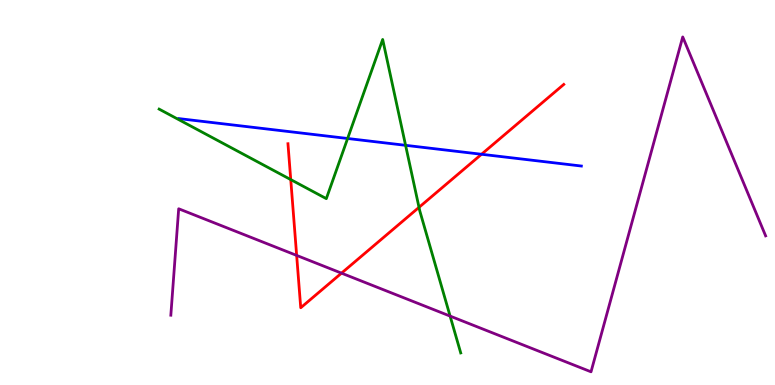[{'lines': ['blue', 'red'], 'intersections': [{'x': 6.21, 'y': 5.99}]}, {'lines': ['green', 'red'], 'intersections': [{'x': 3.75, 'y': 5.34}, {'x': 5.41, 'y': 4.61}]}, {'lines': ['purple', 'red'], 'intersections': [{'x': 3.83, 'y': 3.37}, {'x': 4.41, 'y': 2.91}]}, {'lines': ['blue', 'green'], 'intersections': [{'x': 4.49, 'y': 6.4}, {'x': 5.23, 'y': 6.23}]}, {'lines': ['blue', 'purple'], 'intersections': []}, {'lines': ['green', 'purple'], 'intersections': [{'x': 5.81, 'y': 1.79}]}]